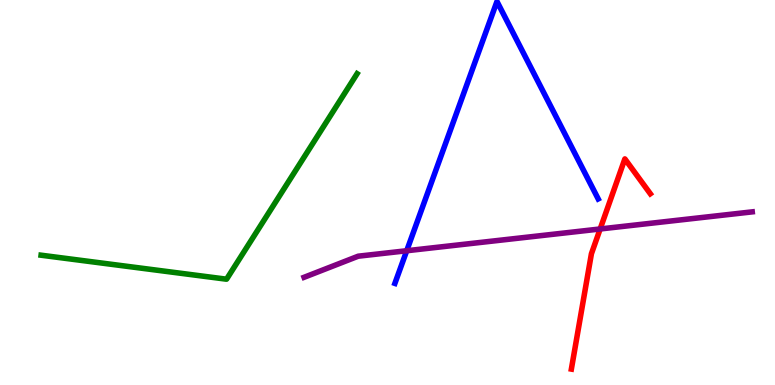[{'lines': ['blue', 'red'], 'intersections': []}, {'lines': ['green', 'red'], 'intersections': []}, {'lines': ['purple', 'red'], 'intersections': [{'x': 7.74, 'y': 4.05}]}, {'lines': ['blue', 'green'], 'intersections': []}, {'lines': ['blue', 'purple'], 'intersections': [{'x': 5.25, 'y': 3.49}]}, {'lines': ['green', 'purple'], 'intersections': []}]